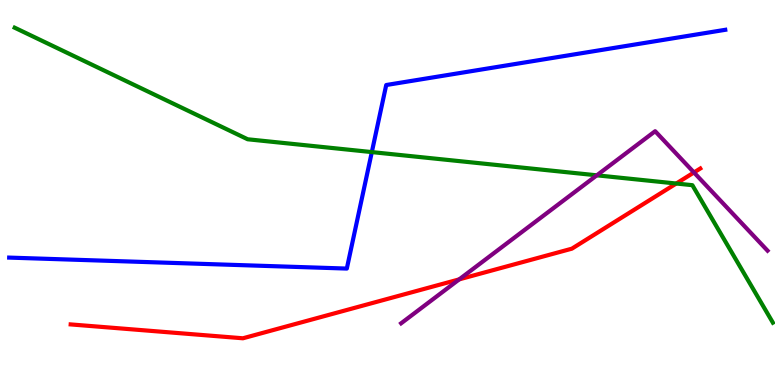[{'lines': ['blue', 'red'], 'intersections': []}, {'lines': ['green', 'red'], 'intersections': [{'x': 8.73, 'y': 5.23}]}, {'lines': ['purple', 'red'], 'intersections': [{'x': 5.93, 'y': 2.74}, {'x': 8.95, 'y': 5.52}]}, {'lines': ['blue', 'green'], 'intersections': [{'x': 4.8, 'y': 6.05}]}, {'lines': ['blue', 'purple'], 'intersections': []}, {'lines': ['green', 'purple'], 'intersections': [{'x': 7.7, 'y': 5.45}]}]